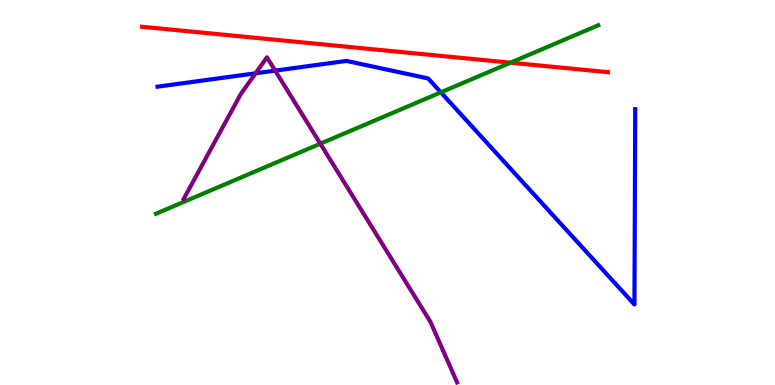[{'lines': ['blue', 'red'], 'intersections': []}, {'lines': ['green', 'red'], 'intersections': [{'x': 6.59, 'y': 8.37}]}, {'lines': ['purple', 'red'], 'intersections': []}, {'lines': ['blue', 'green'], 'intersections': [{'x': 5.69, 'y': 7.6}]}, {'lines': ['blue', 'purple'], 'intersections': [{'x': 3.3, 'y': 8.1}, {'x': 3.55, 'y': 8.17}]}, {'lines': ['green', 'purple'], 'intersections': [{'x': 4.13, 'y': 6.27}]}]